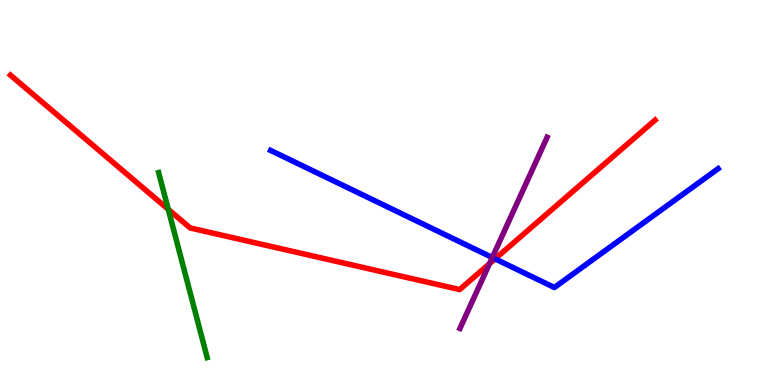[{'lines': ['blue', 'red'], 'intersections': [{'x': 6.39, 'y': 3.28}]}, {'lines': ['green', 'red'], 'intersections': [{'x': 2.17, 'y': 4.56}]}, {'lines': ['purple', 'red'], 'intersections': [{'x': 6.32, 'y': 3.15}]}, {'lines': ['blue', 'green'], 'intersections': []}, {'lines': ['blue', 'purple'], 'intersections': [{'x': 6.35, 'y': 3.31}]}, {'lines': ['green', 'purple'], 'intersections': []}]